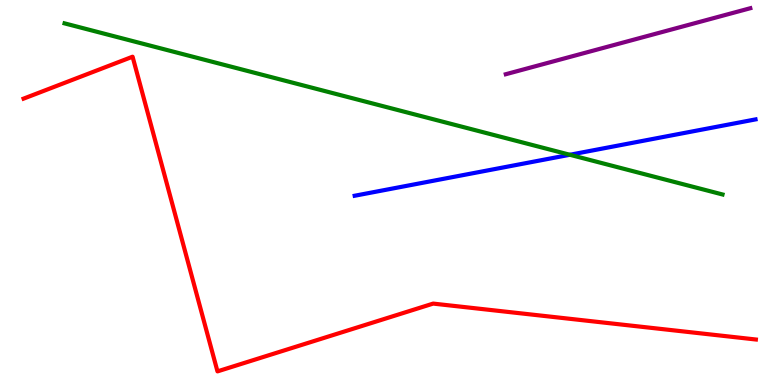[{'lines': ['blue', 'red'], 'intersections': []}, {'lines': ['green', 'red'], 'intersections': []}, {'lines': ['purple', 'red'], 'intersections': []}, {'lines': ['blue', 'green'], 'intersections': [{'x': 7.35, 'y': 5.98}]}, {'lines': ['blue', 'purple'], 'intersections': []}, {'lines': ['green', 'purple'], 'intersections': []}]